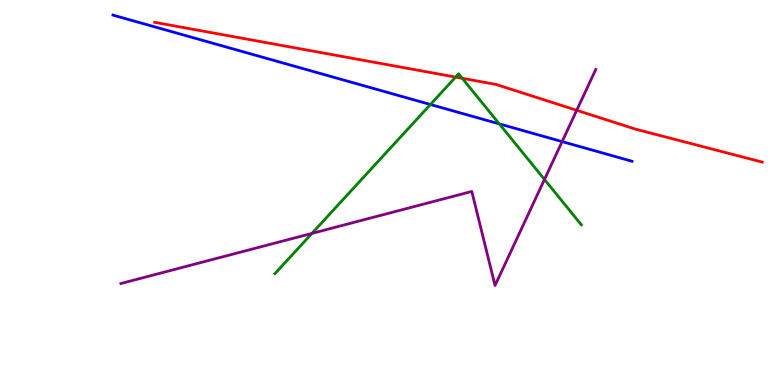[{'lines': ['blue', 'red'], 'intersections': []}, {'lines': ['green', 'red'], 'intersections': [{'x': 5.88, 'y': 8.0}, {'x': 5.96, 'y': 7.97}]}, {'lines': ['purple', 'red'], 'intersections': [{'x': 7.44, 'y': 7.14}]}, {'lines': ['blue', 'green'], 'intersections': [{'x': 5.55, 'y': 7.29}, {'x': 6.44, 'y': 6.78}]}, {'lines': ['blue', 'purple'], 'intersections': [{'x': 7.25, 'y': 6.32}]}, {'lines': ['green', 'purple'], 'intersections': [{'x': 4.02, 'y': 3.94}, {'x': 7.03, 'y': 5.34}]}]